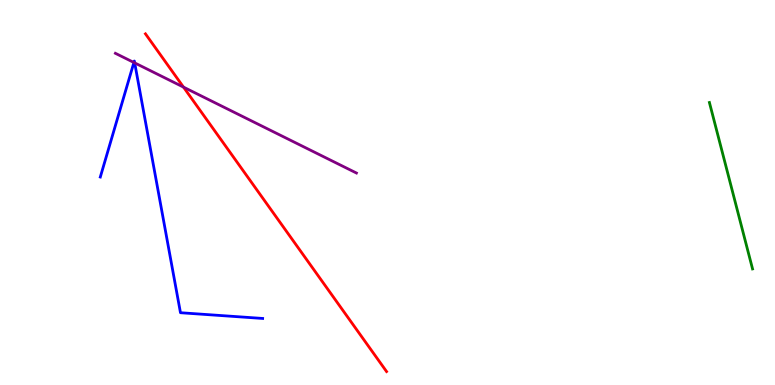[{'lines': ['blue', 'red'], 'intersections': []}, {'lines': ['green', 'red'], 'intersections': []}, {'lines': ['purple', 'red'], 'intersections': [{'x': 2.37, 'y': 7.74}]}, {'lines': ['blue', 'green'], 'intersections': []}, {'lines': ['blue', 'purple'], 'intersections': [{'x': 1.73, 'y': 8.38}, {'x': 1.74, 'y': 8.37}]}, {'lines': ['green', 'purple'], 'intersections': []}]